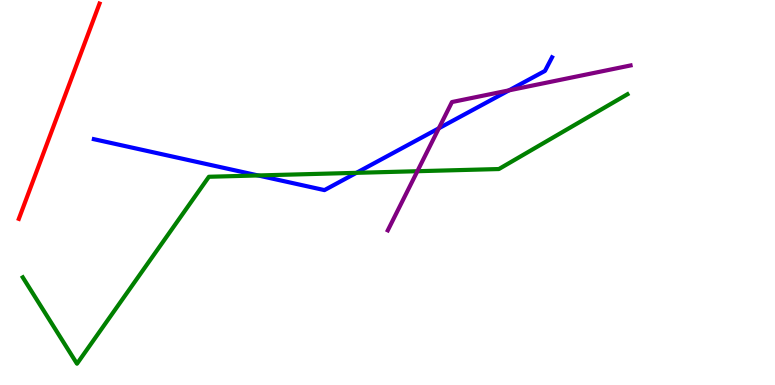[{'lines': ['blue', 'red'], 'intersections': []}, {'lines': ['green', 'red'], 'intersections': []}, {'lines': ['purple', 'red'], 'intersections': []}, {'lines': ['blue', 'green'], 'intersections': [{'x': 3.33, 'y': 5.44}, {'x': 4.6, 'y': 5.51}]}, {'lines': ['blue', 'purple'], 'intersections': [{'x': 5.66, 'y': 6.67}, {'x': 6.57, 'y': 7.65}]}, {'lines': ['green', 'purple'], 'intersections': [{'x': 5.39, 'y': 5.55}]}]